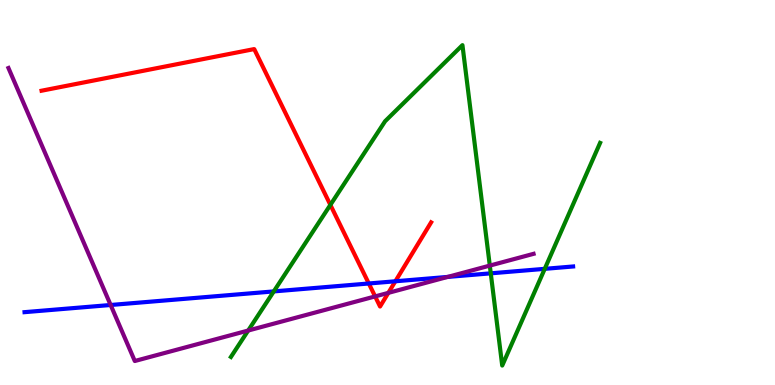[{'lines': ['blue', 'red'], 'intersections': [{'x': 4.76, 'y': 2.64}, {'x': 5.1, 'y': 2.69}]}, {'lines': ['green', 'red'], 'intersections': [{'x': 4.26, 'y': 4.68}]}, {'lines': ['purple', 'red'], 'intersections': [{'x': 4.84, 'y': 2.3}, {'x': 5.01, 'y': 2.39}]}, {'lines': ['blue', 'green'], 'intersections': [{'x': 3.53, 'y': 2.43}, {'x': 6.33, 'y': 2.9}, {'x': 7.03, 'y': 3.02}]}, {'lines': ['blue', 'purple'], 'intersections': [{'x': 1.43, 'y': 2.08}, {'x': 5.78, 'y': 2.81}]}, {'lines': ['green', 'purple'], 'intersections': [{'x': 3.2, 'y': 1.41}, {'x': 6.32, 'y': 3.1}]}]